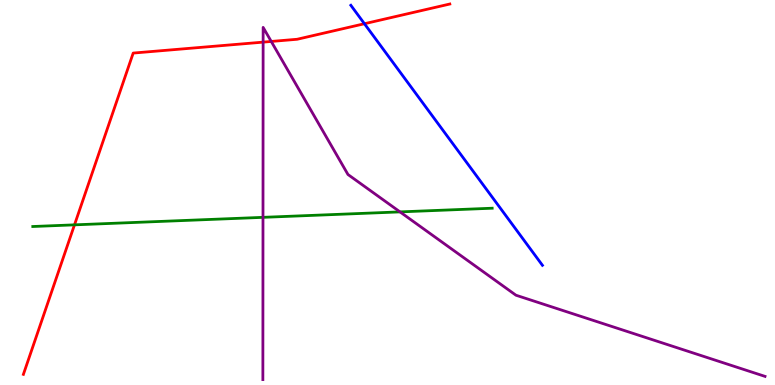[{'lines': ['blue', 'red'], 'intersections': [{'x': 4.7, 'y': 9.38}]}, {'lines': ['green', 'red'], 'intersections': [{'x': 0.961, 'y': 4.16}]}, {'lines': ['purple', 'red'], 'intersections': [{'x': 3.4, 'y': 8.91}, {'x': 3.5, 'y': 8.92}]}, {'lines': ['blue', 'green'], 'intersections': []}, {'lines': ['blue', 'purple'], 'intersections': []}, {'lines': ['green', 'purple'], 'intersections': [{'x': 3.39, 'y': 4.35}, {'x': 5.16, 'y': 4.5}]}]